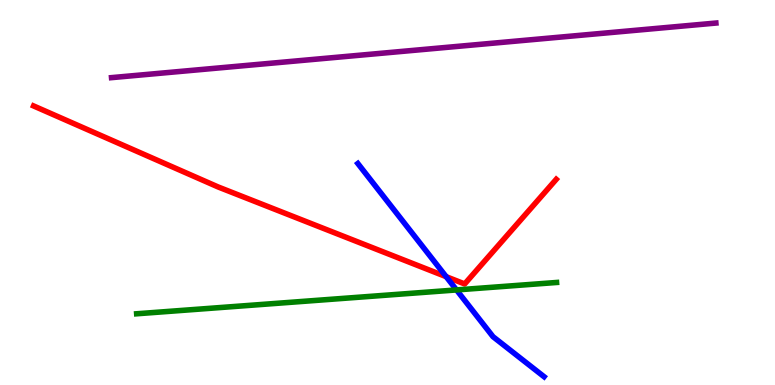[{'lines': ['blue', 'red'], 'intersections': [{'x': 5.76, 'y': 2.81}]}, {'lines': ['green', 'red'], 'intersections': []}, {'lines': ['purple', 'red'], 'intersections': []}, {'lines': ['blue', 'green'], 'intersections': [{'x': 5.89, 'y': 2.47}]}, {'lines': ['blue', 'purple'], 'intersections': []}, {'lines': ['green', 'purple'], 'intersections': []}]